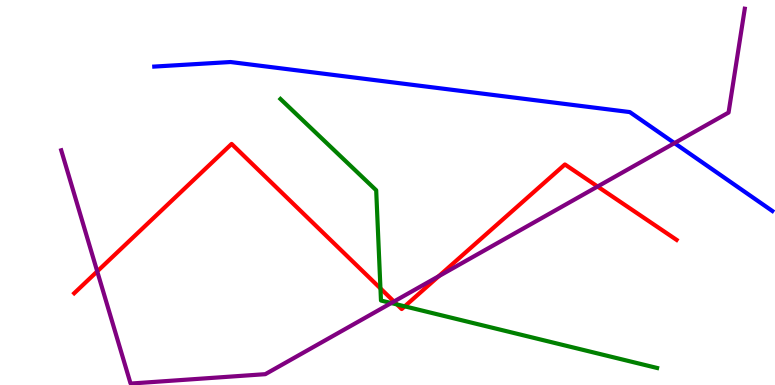[{'lines': ['blue', 'red'], 'intersections': []}, {'lines': ['green', 'red'], 'intersections': [{'x': 4.91, 'y': 2.51}, {'x': 5.12, 'y': 2.09}, {'x': 5.22, 'y': 2.04}]}, {'lines': ['purple', 'red'], 'intersections': [{'x': 1.25, 'y': 2.95}, {'x': 5.08, 'y': 2.17}, {'x': 5.66, 'y': 2.82}, {'x': 7.71, 'y': 5.16}]}, {'lines': ['blue', 'green'], 'intersections': []}, {'lines': ['blue', 'purple'], 'intersections': [{'x': 8.7, 'y': 6.28}]}, {'lines': ['green', 'purple'], 'intersections': [{'x': 5.05, 'y': 2.13}]}]